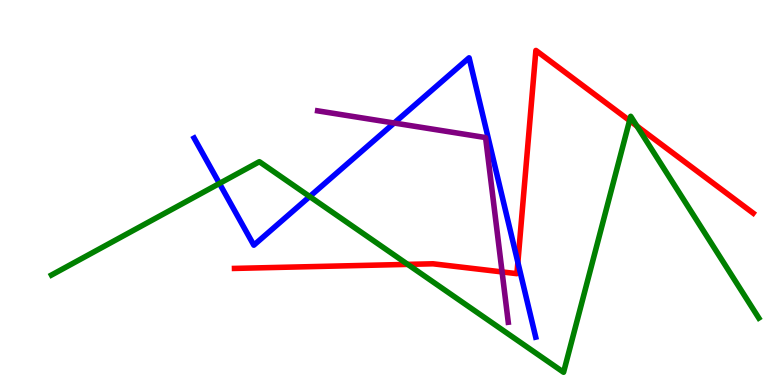[{'lines': ['blue', 'red'], 'intersections': [{'x': 6.68, 'y': 3.18}]}, {'lines': ['green', 'red'], 'intersections': [{'x': 5.26, 'y': 3.13}, {'x': 8.12, 'y': 6.87}, {'x': 8.22, 'y': 6.72}]}, {'lines': ['purple', 'red'], 'intersections': [{'x': 6.48, 'y': 2.94}]}, {'lines': ['blue', 'green'], 'intersections': [{'x': 2.83, 'y': 5.23}, {'x': 4.0, 'y': 4.9}]}, {'lines': ['blue', 'purple'], 'intersections': [{'x': 5.09, 'y': 6.8}]}, {'lines': ['green', 'purple'], 'intersections': []}]